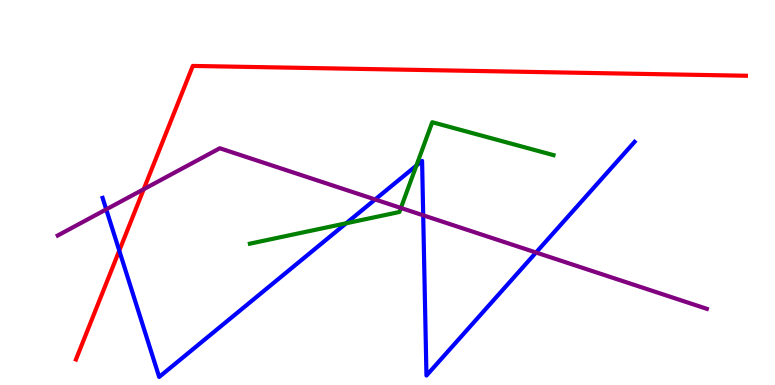[{'lines': ['blue', 'red'], 'intersections': [{'x': 1.54, 'y': 3.49}]}, {'lines': ['green', 'red'], 'intersections': []}, {'lines': ['purple', 'red'], 'intersections': [{'x': 1.85, 'y': 5.09}]}, {'lines': ['blue', 'green'], 'intersections': [{'x': 4.47, 'y': 4.2}, {'x': 5.37, 'y': 5.7}]}, {'lines': ['blue', 'purple'], 'intersections': [{'x': 1.37, 'y': 4.56}, {'x': 4.84, 'y': 4.82}, {'x': 5.46, 'y': 4.41}, {'x': 6.92, 'y': 3.44}]}, {'lines': ['green', 'purple'], 'intersections': [{'x': 5.17, 'y': 4.6}]}]